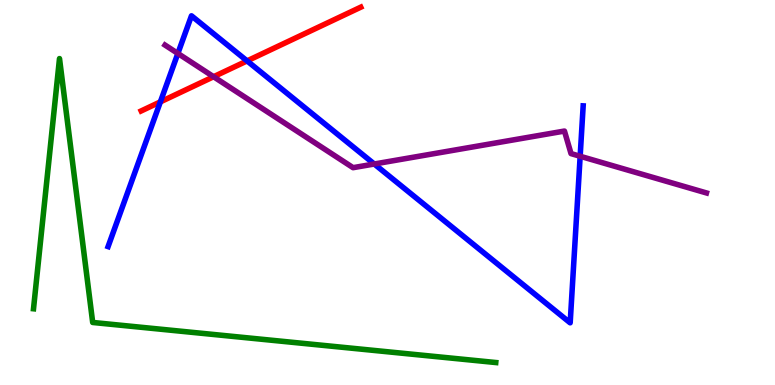[{'lines': ['blue', 'red'], 'intersections': [{'x': 2.07, 'y': 7.35}, {'x': 3.19, 'y': 8.42}]}, {'lines': ['green', 'red'], 'intersections': []}, {'lines': ['purple', 'red'], 'intersections': [{'x': 2.76, 'y': 8.01}]}, {'lines': ['blue', 'green'], 'intersections': []}, {'lines': ['blue', 'purple'], 'intersections': [{'x': 2.3, 'y': 8.61}, {'x': 4.83, 'y': 5.74}, {'x': 7.49, 'y': 5.94}]}, {'lines': ['green', 'purple'], 'intersections': []}]